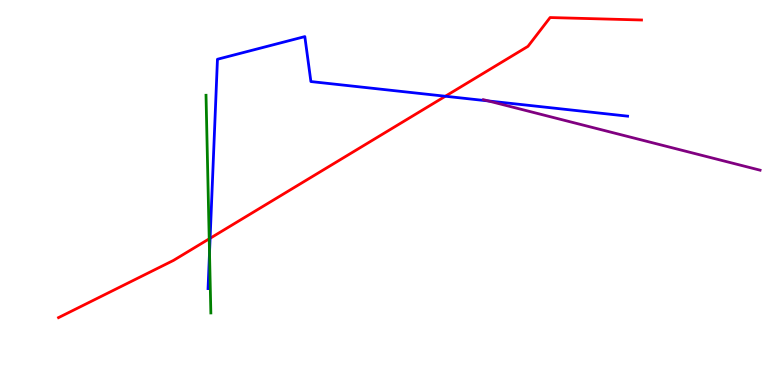[{'lines': ['blue', 'red'], 'intersections': [{'x': 2.71, 'y': 3.81}, {'x': 5.75, 'y': 7.5}]}, {'lines': ['green', 'red'], 'intersections': [{'x': 2.7, 'y': 3.8}]}, {'lines': ['purple', 'red'], 'intersections': []}, {'lines': ['blue', 'green'], 'intersections': [{'x': 2.7, 'y': 3.43}]}, {'lines': ['blue', 'purple'], 'intersections': [{'x': 6.3, 'y': 7.38}]}, {'lines': ['green', 'purple'], 'intersections': []}]